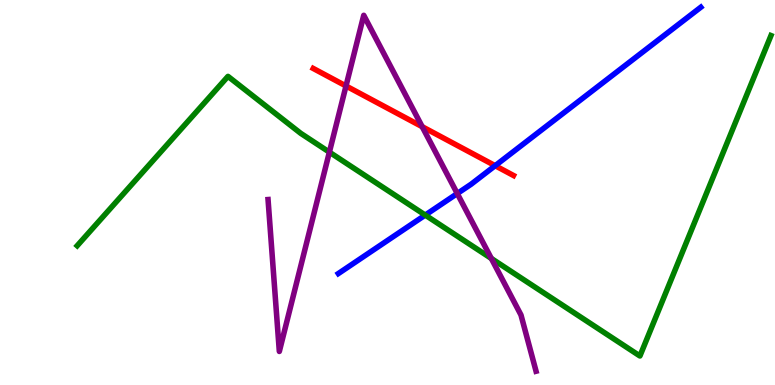[{'lines': ['blue', 'red'], 'intersections': [{'x': 6.39, 'y': 5.7}]}, {'lines': ['green', 'red'], 'intersections': []}, {'lines': ['purple', 'red'], 'intersections': [{'x': 4.46, 'y': 7.77}, {'x': 5.45, 'y': 6.71}]}, {'lines': ['blue', 'green'], 'intersections': [{'x': 5.49, 'y': 4.41}]}, {'lines': ['blue', 'purple'], 'intersections': [{'x': 5.9, 'y': 4.97}]}, {'lines': ['green', 'purple'], 'intersections': [{'x': 4.25, 'y': 6.05}, {'x': 6.34, 'y': 3.29}]}]